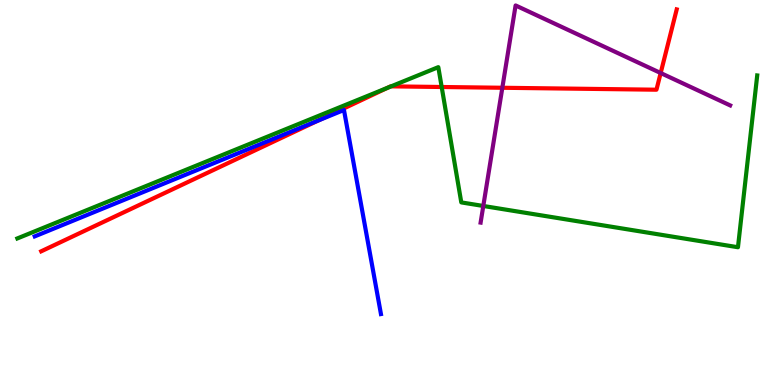[{'lines': ['blue', 'red'], 'intersections': [{'x': 4.11, 'y': 6.87}]}, {'lines': ['green', 'red'], 'intersections': [{'x': 5.0, 'y': 7.72}, {'x': 5.05, 'y': 7.76}, {'x': 5.7, 'y': 7.74}]}, {'lines': ['purple', 'red'], 'intersections': [{'x': 6.48, 'y': 7.72}, {'x': 8.52, 'y': 8.1}]}, {'lines': ['blue', 'green'], 'intersections': []}, {'lines': ['blue', 'purple'], 'intersections': []}, {'lines': ['green', 'purple'], 'intersections': [{'x': 6.24, 'y': 4.65}]}]